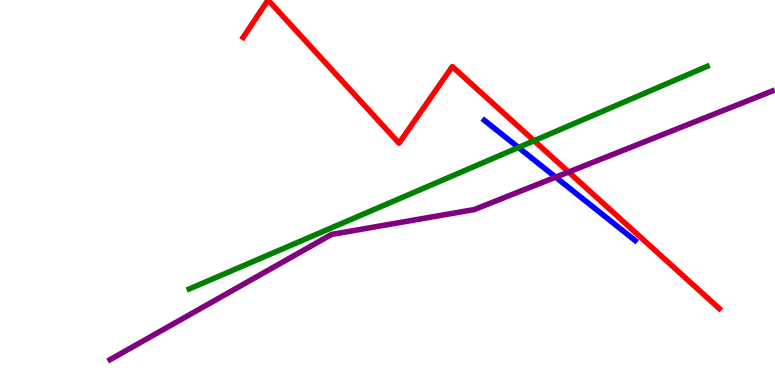[{'lines': ['blue', 'red'], 'intersections': []}, {'lines': ['green', 'red'], 'intersections': [{'x': 6.89, 'y': 6.34}]}, {'lines': ['purple', 'red'], 'intersections': [{'x': 7.34, 'y': 5.53}]}, {'lines': ['blue', 'green'], 'intersections': [{'x': 6.69, 'y': 6.17}]}, {'lines': ['blue', 'purple'], 'intersections': [{'x': 7.17, 'y': 5.4}]}, {'lines': ['green', 'purple'], 'intersections': []}]